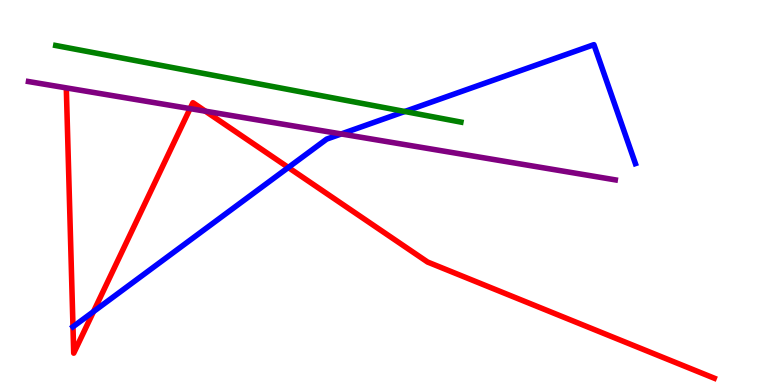[{'lines': ['blue', 'red'], 'intersections': [{'x': 0.942, 'y': 1.51}, {'x': 1.21, 'y': 1.91}, {'x': 3.72, 'y': 5.65}]}, {'lines': ['green', 'red'], 'intersections': []}, {'lines': ['purple', 'red'], 'intersections': [{'x': 2.45, 'y': 7.18}, {'x': 2.65, 'y': 7.11}]}, {'lines': ['blue', 'green'], 'intersections': [{'x': 5.22, 'y': 7.1}]}, {'lines': ['blue', 'purple'], 'intersections': [{'x': 4.4, 'y': 6.52}]}, {'lines': ['green', 'purple'], 'intersections': []}]